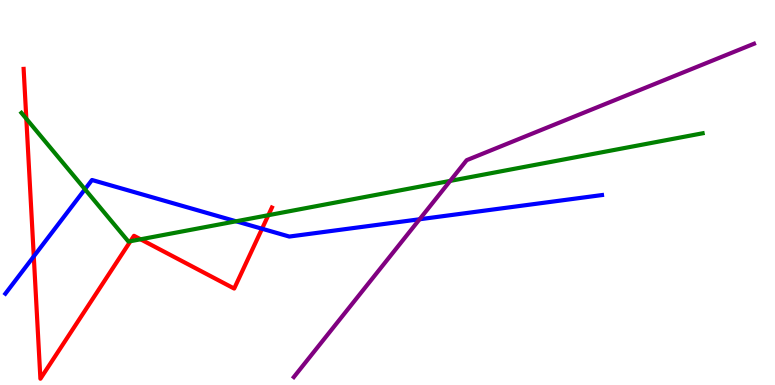[{'lines': ['blue', 'red'], 'intersections': [{'x': 0.436, 'y': 3.34}, {'x': 3.38, 'y': 4.06}]}, {'lines': ['green', 'red'], 'intersections': [{'x': 0.34, 'y': 6.92}, {'x': 1.68, 'y': 3.73}, {'x': 1.81, 'y': 3.78}, {'x': 3.46, 'y': 4.41}]}, {'lines': ['purple', 'red'], 'intersections': []}, {'lines': ['blue', 'green'], 'intersections': [{'x': 1.1, 'y': 5.08}, {'x': 3.05, 'y': 4.25}]}, {'lines': ['blue', 'purple'], 'intersections': [{'x': 5.41, 'y': 4.3}]}, {'lines': ['green', 'purple'], 'intersections': [{'x': 5.81, 'y': 5.3}]}]